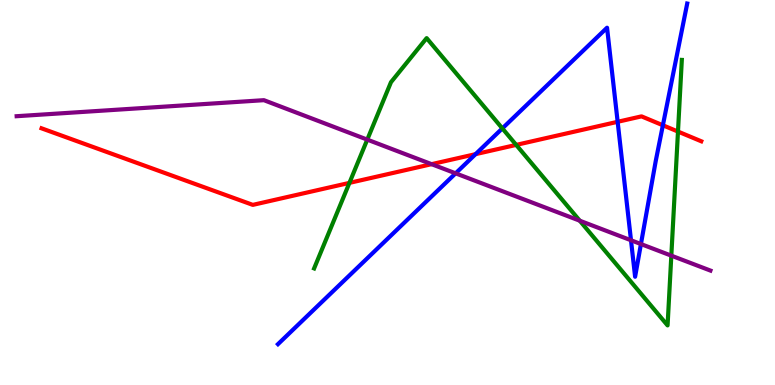[{'lines': ['blue', 'red'], 'intersections': [{'x': 6.14, 'y': 6.0}, {'x': 7.97, 'y': 6.84}, {'x': 8.55, 'y': 6.75}]}, {'lines': ['green', 'red'], 'intersections': [{'x': 4.51, 'y': 5.25}, {'x': 6.66, 'y': 6.24}, {'x': 8.75, 'y': 6.58}]}, {'lines': ['purple', 'red'], 'intersections': [{'x': 5.57, 'y': 5.74}]}, {'lines': ['blue', 'green'], 'intersections': [{'x': 6.48, 'y': 6.66}]}, {'lines': ['blue', 'purple'], 'intersections': [{'x': 5.88, 'y': 5.5}, {'x': 8.14, 'y': 3.76}, {'x': 8.27, 'y': 3.66}]}, {'lines': ['green', 'purple'], 'intersections': [{'x': 4.74, 'y': 6.37}, {'x': 7.48, 'y': 4.27}, {'x': 8.66, 'y': 3.36}]}]